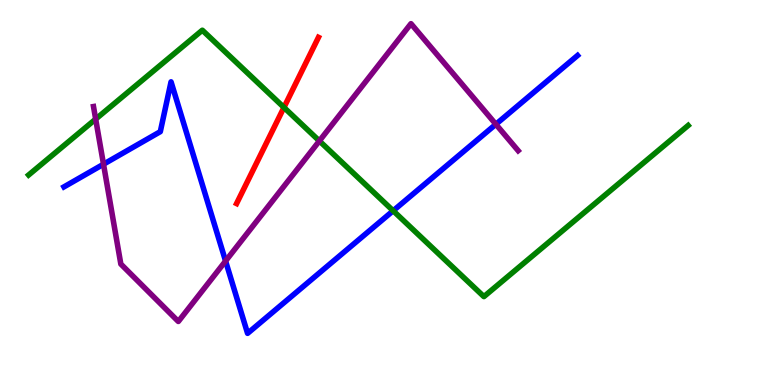[{'lines': ['blue', 'red'], 'intersections': []}, {'lines': ['green', 'red'], 'intersections': [{'x': 3.66, 'y': 7.21}]}, {'lines': ['purple', 'red'], 'intersections': []}, {'lines': ['blue', 'green'], 'intersections': [{'x': 5.07, 'y': 4.53}]}, {'lines': ['blue', 'purple'], 'intersections': [{'x': 1.34, 'y': 5.73}, {'x': 2.91, 'y': 3.22}, {'x': 6.4, 'y': 6.77}]}, {'lines': ['green', 'purple'], 'intersections': [{'x': 1.23, 'y': 6.91}, {'x': 4.12, 'y': 6.34}]}]